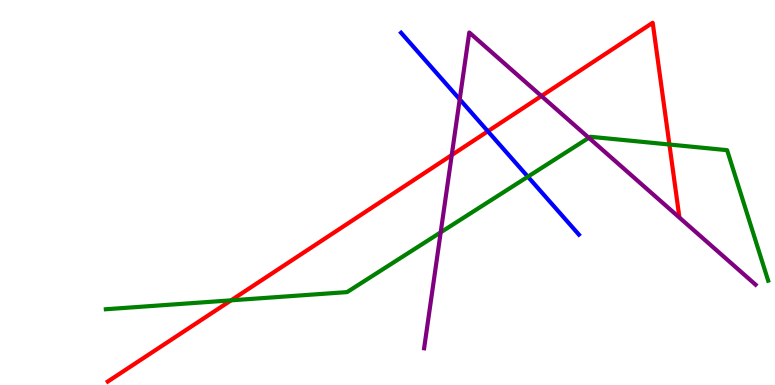[{'lines': ['blue', 'red'], 'intersections': [{'x': 6.3, 'y': 6.59}]}, {'lines': ['green', 'red'], 'intersections': [{'x': 2.98, 'y': 2.2}, {'x': 8.64, 'y': 6.25}]}, {'lines': ['purple', 'red'], 'intersections': [{'x': 5.83, 'y': 5.97}, {'x': 6.99, 'y': 7.51}]}, {'lines': ['blue', 'green'], 'intersections': [{'x': 6.81, 'y': 5.41}]}, {'lines': ['blue', 'purple'], 'intersections': [{'x': 5.93, 'y': 7.42}]}, {'lines': ['green', 'purple'], 'intersections': [{'x': 5.69, 'y': 3.97}, {'x': 7.6, 'y': 6.42}]}]